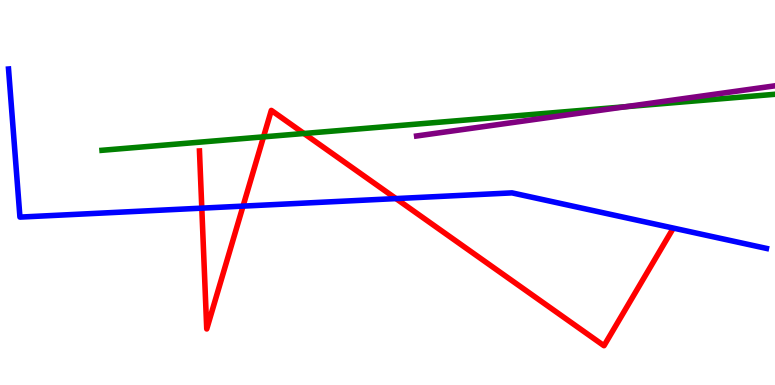[{'lines': ['blue', 'red'], 'intersections': [{'x': 2.6, 'y': 4.59}, {'x': 3.14, 'y': 4.65}, {'x': 5.11, 'y': 4.84}]}, {'lines': ['green', 'red'], 'intersections': [{'x': 3.4, 'y': 6.45}, {'x': 3.92, 'y': 6.53}]}, {'lines': ['purple', 'red'], 'intersections': []}, {'lines': ['blue', 'green'], 'intersections': []}, {'lines': ['blue', 'purple'], 'intersections': []}, {'lines': ['green', 'purple'], 'intersections': [{'x': 8.07, 'y': 7.23}]}]